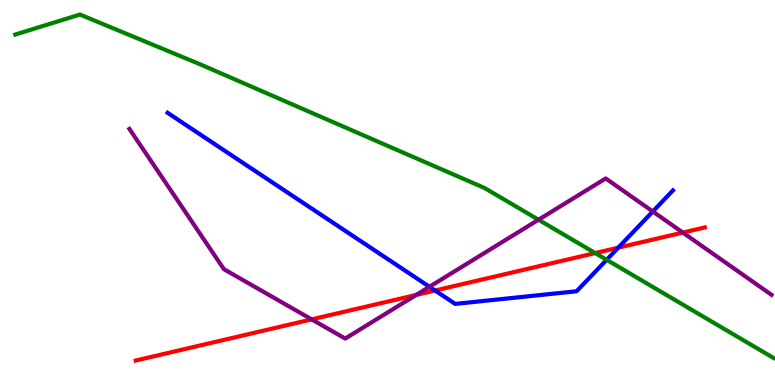[{'lines': ['blue', 'red'], 'intersections': [{'x': 5.61, 'y': 2.45}, {'x': 7.98, 'y': 3.57}]}, {'lines': ['green', 'red'], 'intersections': [{'x': 7.68, 'y': 3.43}]}, {'lines': ['purple', 'red'], 'intersections': [{'x': 4.02, 'y': 1.7}, {'x': 5.37, 'y': 2.34}, {'x': 8.81, 'y': 3.96}]}, {'lines': ['blue', 'green'], 'intersections': [{'x': 7.83, 'y': 3.25}]}, {'lines': ['blue', 'purple'], 'intersections': [{'x': 5.54, 'y': 2.55}, {'x': 8.42, 'y': 4.51}]}, {'lines': ['green', 'purple'], 'intersections': [{'x': 6.95, 'y': 4.29}]}]